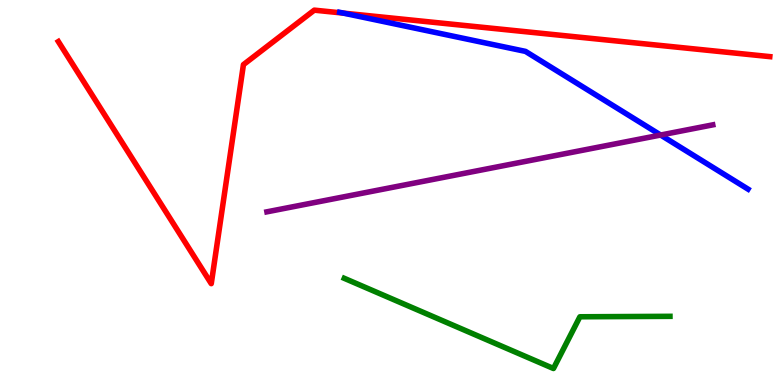[{'lines': ['blue', 'red'], 'intersections': [{'x': 4.43, 'y': 9.66}]}, {'lines': ['green', 'red'], 'intersections': []}, {'lines': ['purple', 'red'], 'intersections': []}, {'lines': ['blue', 'green'], 'intersections': []}, {'lines': ['blue', 'purple'], 'intersections': [{'x': 8.52, 'y': 6.49}]}, {'lines': ['green', 'purple'], 'intersections': []}]